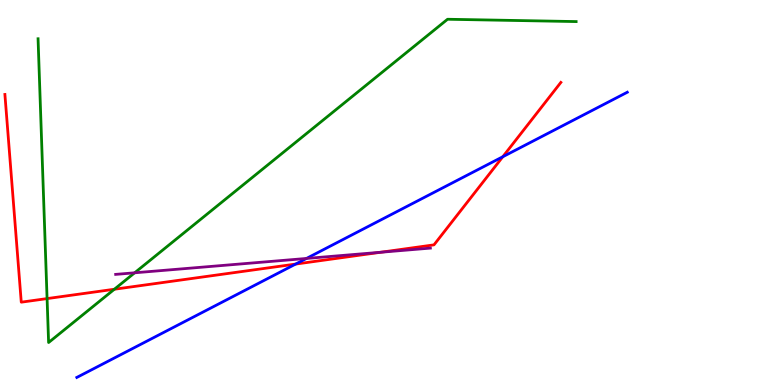[{'lines': ['blue', 'red'], 'intersections': [{'x': 3.81, 'y': 3.14}, {'x': 6.49, 'y': 5.93}]}, {'lines': ['green', 'red'], 'intersections': [{'x': 0.607, 'y': 2.24}, {'x': 1.48, 'y': 2.49}]}, {'lines': ['purple', 'red'], 'intersections': [{'x': 4.91, 'y': 3.45}]}, {'lines': ['blue', 'green'], 'intersections': []}, {'lines': ['blue', 'purple'], 'intersections': [{'x': 3.95, 'y': 3.29}]}, {'lines': ['green', 'purple'], 'intersections': [{'x': 1.74, 'y': 2.91}]}]